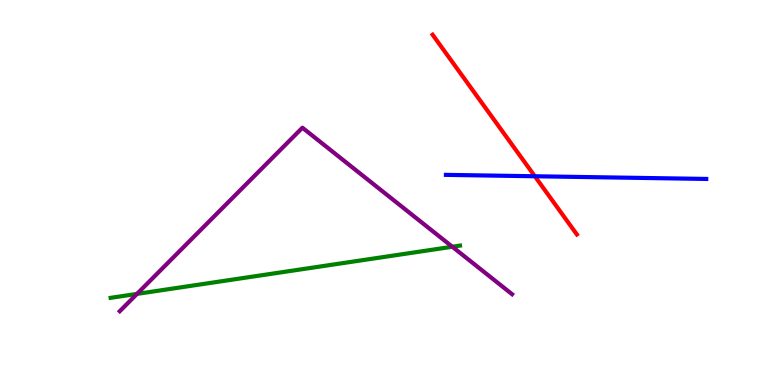[{'lines': ['blue', 'red'], 'intersections': [{'x': 6.9, 'y': 5.42}]}, {'lines': ['green', 'red'], 'intersections': []}, {'lines': ['purple', 'red'], 'intersections': []}, {'lines': ['blue', 'green'], 'intersections': []}, {'lines': ['blue', 'purple'], 'intersections': []}, {'lines': ['green', 'purple'], 'intersections': [{'x': 1.77, 'y': 2.37}, {'x': 5.84, 'y': 3.59}]}]